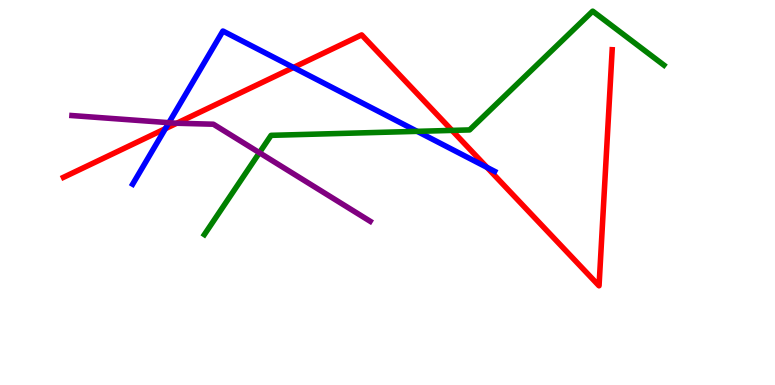[{'lines': ['blue', 'red'], 'intersections': [{'x': 2.13, 'y': 6.66}, {'x': 3.79, 'y': 8.25}, {'x': 6.28, 'y': 5.65}]}, {'lines': ['green', 'red'], 'intersections': [{'x': 5.83, 'y': 6.61}]}, {'lines': ['purple', 'red'], 'intersections': [{'x': 2.28, 'y': 6.8}]}, {'lines': ['blue', 'green'], 'intersections': [{'x': 5.38, 'y': 6.59}]}, {'lines': ['blue', 'purple'], 'intersections': [{'x': 2.18, 'y': 6.81}]}, {'lines': ['green', 'purple'], 'intersections': [{'x': 3.35, 'y': 6.03}]}]